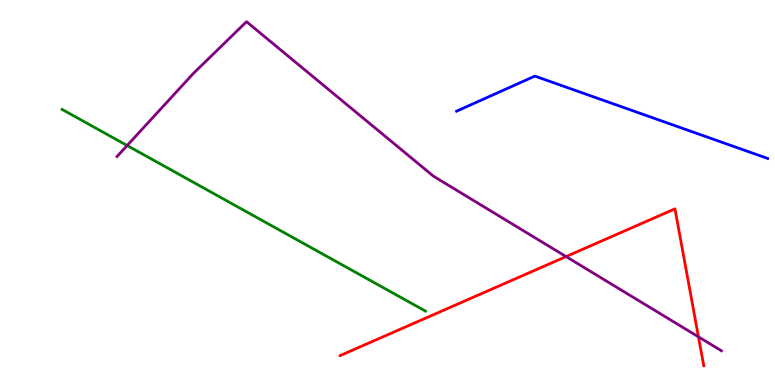[{'lines': ['blue', 'red'], 'intersections': []}, {'lines': ['green', 'red'], 'intersections': []}, {'lines': ['purple', 'red'], 'intersections': [{'x': 7.3, 'y': 3.34}, {'x': 9.01, 'y': 1.25}]}, {'lines': ['blue', 'green'], 'intersections': []}, {'lines': ['blue', 'purple'], 'intersections': []}, {'lines': ['green', 'purple'], 'intersections': [{'x': 1.64, 'y': 6.22}]}]